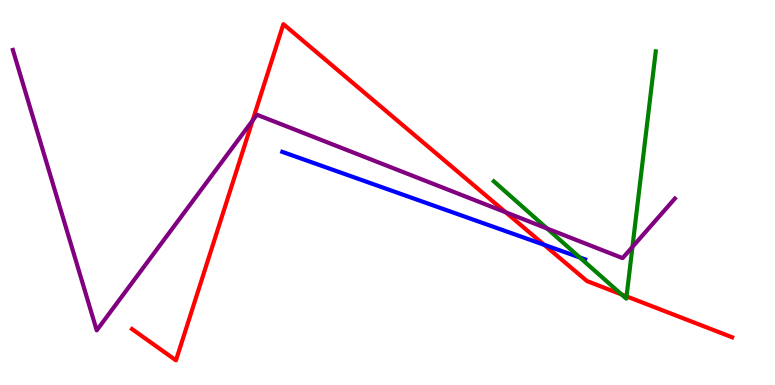[{'lines': ['blue', 'red'], 'intersections': [{'x': 7.02, 'y': 3.64}]}, {'lines': ['green', 'red'], 'intersections': [{'x': 8.02, 'y': 2.35}, {'x': 8.08, 'y': 2.3}]}, {'lines': ['purple', 'red'], 'intersections': [{'x': 3.26, 'y': 6.87}, {'x': 6.53, 'y': 4.49}]}, {'lines': ['blue', 'green'], 'intersections': [{'x': 7.48, 'y': 3.31}]}, {'lines': ['blue', 'purple'], 'intersections': []}, {'lines': ['green', 'purple'], 'intersections': [{'x': 7.06, 'y': 4.06}, {'x': 8.16, 'y': 3.59}]}]